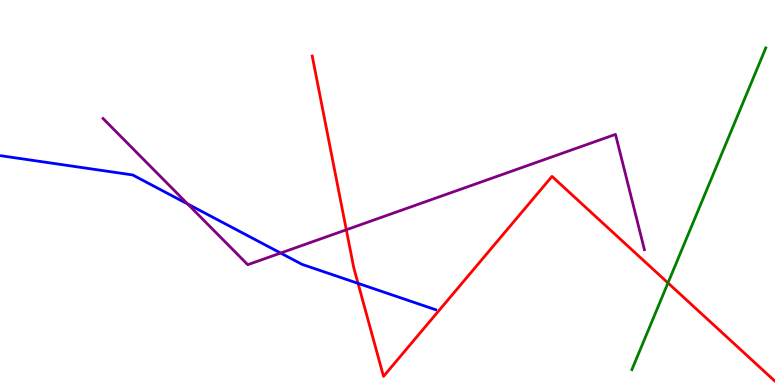[{'lines': ['blue', 'red'], 'intersections': [{'x': 4.62, 'y': 2.64}]}, {'lines': ['green', 'red'], 'intersections': [{'x': 8.62, 'y': 2.65}]}, {'lines': ['purple', 'red'], 'intersections': [{'x': 4.47, 'y': 4.03}]}, {'lines': ['blue', 'green'], 'intersections': []}, {'lines': ['blue', 'purple'], 'intersections': [{'x': 2.42, 'y': 4.7}, {'x': 3.62, 'y': 3.43}]}, {'lines': ['green', 'purple'], 'intersections': []}]